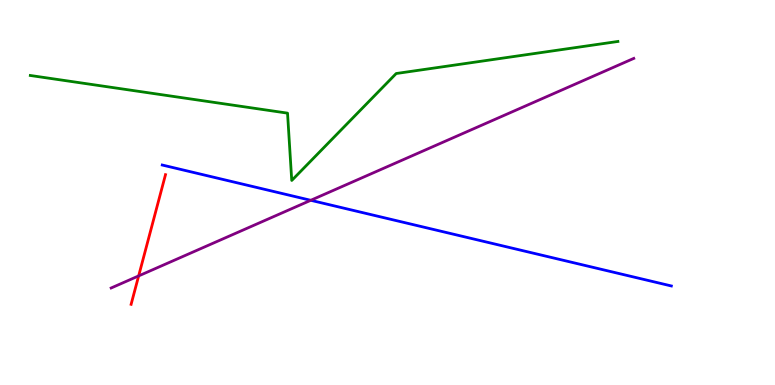[{'lines': ['blue', 'red'], 'intersections': []}, {'lines': ['green', 'red'], 'intersections': []}, {'lines': ['purple', 'red'], 'intersections': [{'x': 1.79, 'y': 2.83}]}, {'lines': ['blue', 'green'], 'intersections': []}, {'lines': ['blue', 'purple'], 'intersections': [{'x': 4.01, 'y': 4.8}]}, {'lines': ['green', 'purple'], 'intersections': []}]